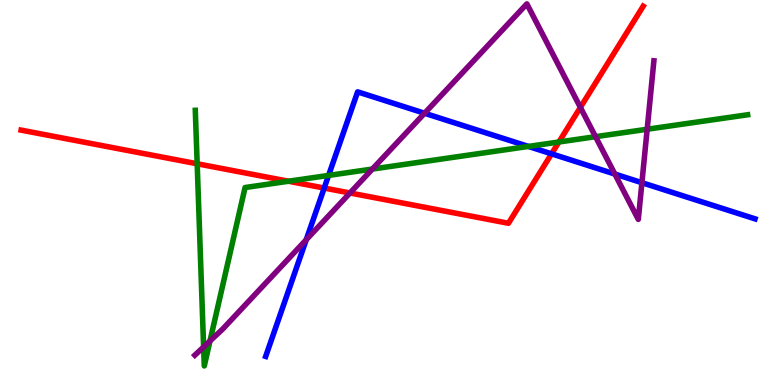[{'lines': ['blue', 'red'], 'intersections': [{'x': 4.18, 'y': 5.12}, {'x': 7.12, 'y': 6.0}]}, {'lines': ['green', 'red'], 'intersections': [{'x': 2.54, 'y': 5.75}, {'x': 3.72, 'y': 5.29}, {'x': 7.21, 'y': 6.31}]}, {'lines': ['purple', 'red'], 'intersections': [{'x': 4.52, 'y': 4.99}, {'x': 7.49, 'y': 7.21}]}, {'lines': ['blue', 'green'], 'intersections': [{'x': 4.24, 'y': 5.44}, {'x': 6.82, 'y': 6.2}]}, {'lines': ['blue', 'purple'], 'intersections': [{'x': 3.95, 'y': 3.77}, {'x': 5.48, 'y': 7.06}, {'x': 7.93, 'y': 5.48}, {'x': 8.28, 'y': 5.25}]}, {'lines': ['green', 'purple'], 'intersections': [{'x': 2.63, 'y': 0.988}, {'x': 2.71, 'y': 1.14}, {'x': 4.8, 'y': 5.61}, {'x': 7.68, 'y': 6.45}, {'x': 8.35, 'y': 6.64}]}]